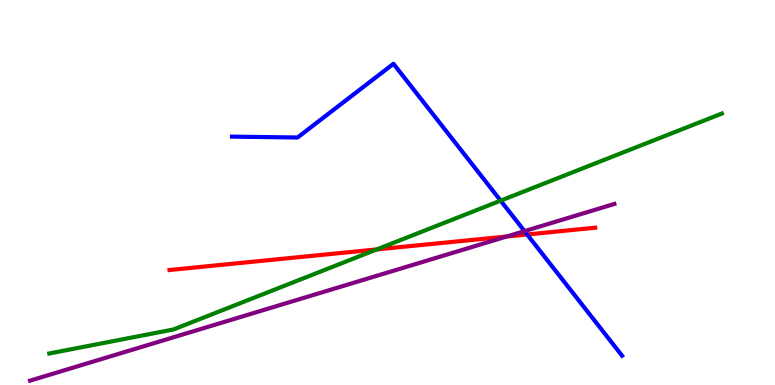[{'lines': ['blue', 'red'], 'intersections': [{'x': 6.8, 'y': 3.91}]}, {'lines': ['green', 'red'], 'intersections': [{'x': 4.86, 'y': 3.52}]}, {'lines': ['purple', 'red'], 'intersections': [{'x': 6.54, 'y': 3.86}]}, {'lines': ['blue', 'green'], 'intersections': [{'x': 6.46, 'y': 4.79}]}, {'lines': ['blue', 'purple'], 'intersections': [{'x': 6.77, 'y': 4.0}]}, {'lines': ['green', 'purple'], 'intersections': []}]